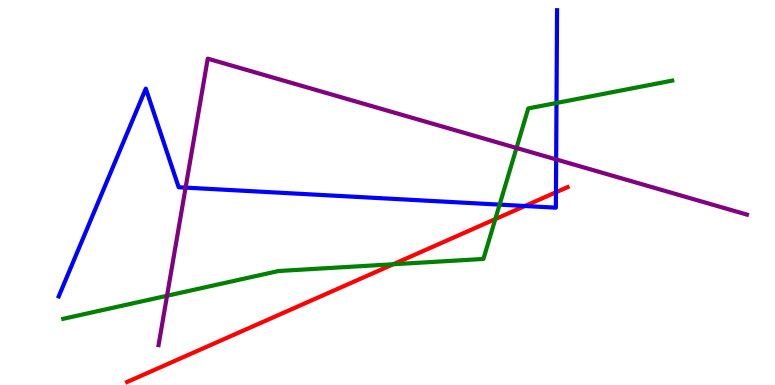[{'lines': ['blue', 'red'], 'intersections': [{'x': 6.77, 'y': 4.65}, {'x': 7.17, 'y': 5.01}]}, {'lines': ['green', 'red'], 'intersections': [{'x': 5.07, 'y': 3.14}, {'x': 6.39, 'y': 4.31}]}, {'lines': ['purple', 'red'], 'intersections': []}, {'lines': ['blue', 'green'], 'intersections': [{'x': 6.45, 'y': 4.68}, {'x': 7.18, 'y': 7.33}]}, {'lines': ['blue', 'purple'], 'intersections': [{'x': 2.39, 'y': 5.13}, {'x': 7.18, 'y': 5.86}]}, {'lines': ['green', 'purple'], 'intersections': [{'x': 2.16, 'y': 2.32}, {'x': 6.66, 'y': 6.16}]}]